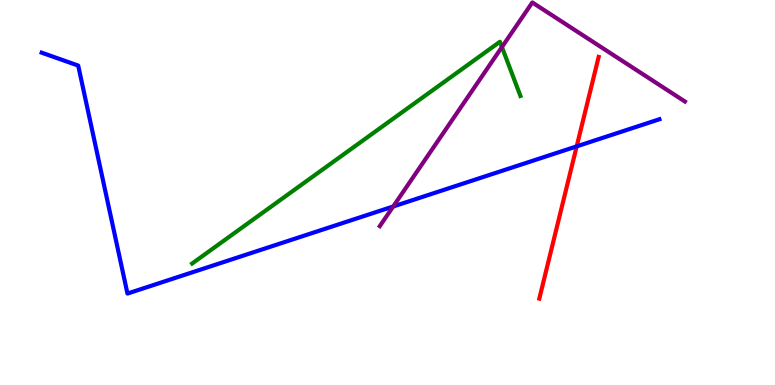[{'lines': ['blue', 'red'], 'intersections': [{'x': 7.44, 'y': 6.2}]}, {'lines': ['green', 'red'], 'intersections': []}, {'lines': ['purple', 'red'], 'intersections': []}, {'lines': ['blue', 'green'], 'intersections': []}, {'lines': ['blue', 'purple'], 'intersections': [{'x': 5.07, 'y': 4.64}]}, {'lines': ['green', 'purple'], 'intersections': [{'x': 6.48, 'y': 8.78}]}]